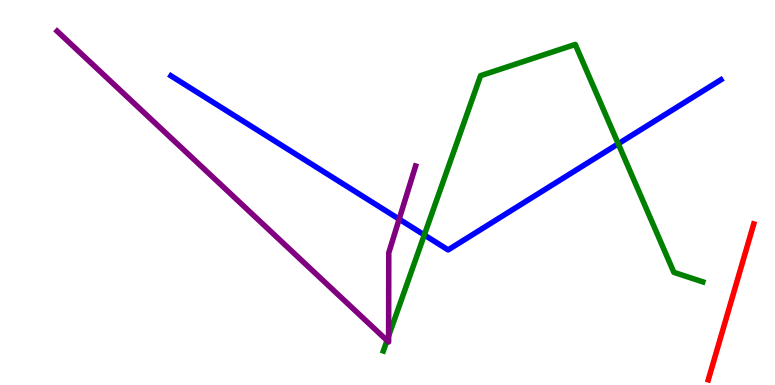[{'lines': ['blue', 'red'], 'intersections': []}, {'lines': ['green', 'red'], 'intersections': []}, {'lines': ['purple', 'red'], 'intersections': []}, {'lines': ['blue', 'green'], 'intersections': [{'x': 5.48, 'y': 3.9}, {'x': 7.98, 'y': 6.27}]}, {'lines': ['blue', 'purple'], 'intersections': [{'x': 5.15, 'y': 4.31}]}, {'lines': ['green', 'purple'], 'intersections': [{'x': 4.99, 'y': 1.16}, {'x': 5.01, 'y': 1.27}]}]